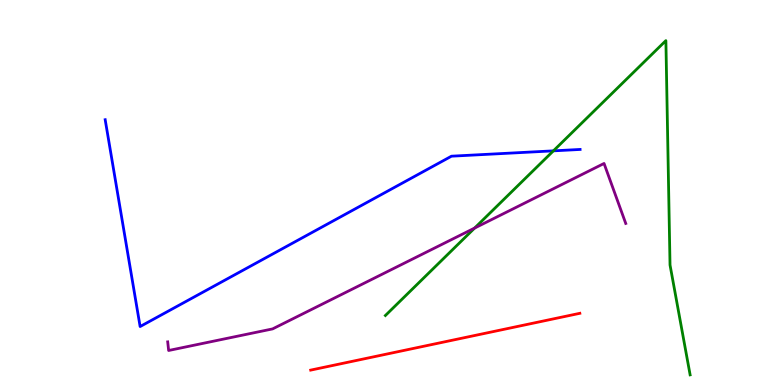[{'lines': ['blue', 'red'], 'intersections': []}, {'lines': ['green', 'red'], 'intersections': []}, {'lines': ['purple', 'red'], 'intersections': []}, {'lines': ['blue', 'green'], 'intersections': [{'x': 7.14, 'y': 6.08}]}, {'lines': ['blue', 'purple'], 'intersections': []}, {'lines': ['green', 'purple'], 'intersections': [{'x': 6.12, 'y': 4.08}]}]